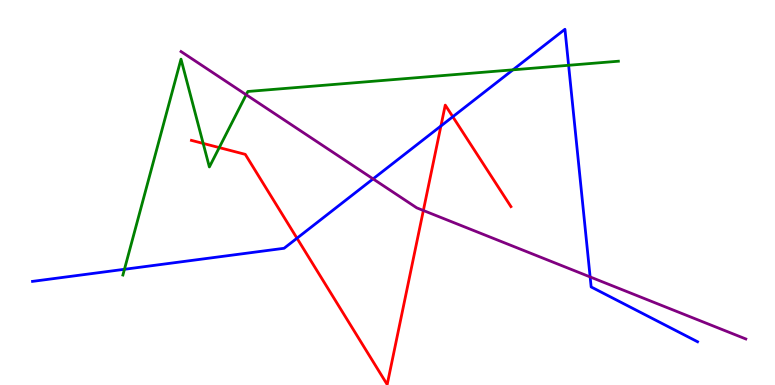[{'lines': ['blue', 'red'], 'intersections': [{'x': 3.83, 'y': 3.81}, {'x': 5.69, 'y': 6.73}, {'x': 5.84, 'y': 6.97}]}, {'lines': ['green', 'red'], 'intersections': [{'x': 2.62, 'y': 6.27}, {'x': 2.83, 'y': 6.17}]}, {'lines': ['purple', 'red'], 'intersections': [{'x': 5.46, 'y': 4.53}]}, {'lines': ['blue', 'green'], 'intersections': [{'x': 1.61, 'y': 3.01}, {'x': 6.62, 'y': 8.19}, {'x': 7.34, 'y': 8.3}]}, {'lines': ['blue', 'purple'], 'intersections': [{'x': 4.81, 'y': 5.35}, {'x': 7.61, 'y': 2.81}]}, {'lines': ['green', 'purple'], 'intersections': [{'x': 3.18, 'y': 7.54}]}]